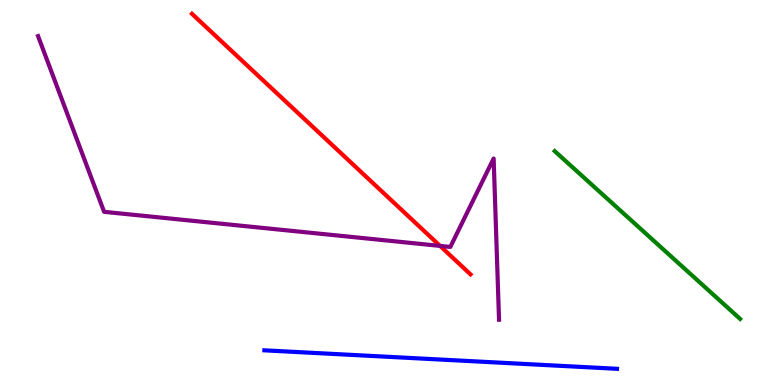[{'lines': ['blue', 'red'], 'intersections': []}, {'lines': ['green', 'red'], 'intersections': []}, {'lines': ['purple', 'red'], 'intersections': [{'x': 5.68, 'y': 3.61}]}, {'lines': ['blue', 'green'], 'intersections': []}, {'lines': ['blue', 'purple'], 'intersections': []}, {'lines': ['green', 'purple'], 'intersections': []}]